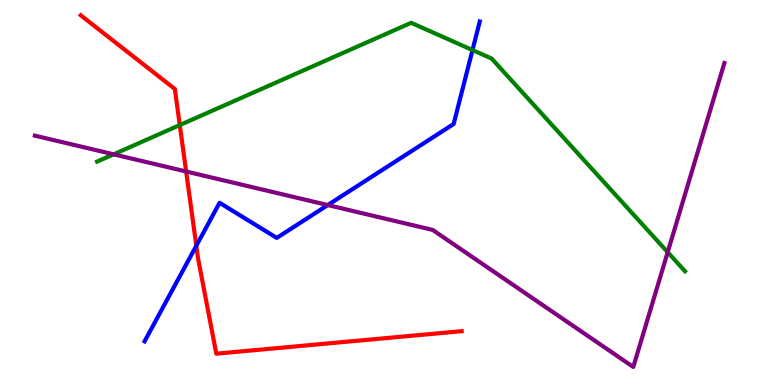[{'lines': ['blue', 'red'], 'intersections': [{'x': 2.53, 'y': 3.62}]}, {'lines': ['green', 'red'], 'intersections': [{'x': 2.32, 'y': 6.75}]}, {'lines': ['purple', 'red'], 'intersections': [{'x': 2.4, 'y': 5.55}]}, {'lines': ['blue', 'green'], 'intersections': [{'x': 6.1, 'y': 8.7}]}, {'lines': ['blue', 'purple'], 'intersections': [{'x': 4.23, 'y': 4.67}]}, {'lines': ['green', 'purple'], 'intersections': [{'x': 1.47, 'y': 5.99}, {'x': 8.62, 'y': 3.45}]}]